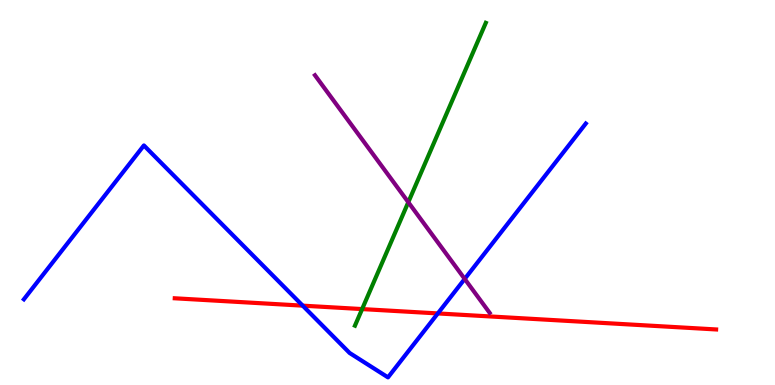[{'lines': ['blue', 'red'], 'intersections': [{'x': 3.91, 'y': 2.06}, {'x': 5.65, 'y': 1.86}]}, {'lines': ['green', 'red'], 'intersections': [{'x': 4.67, 'y': 1.97}]}, {'lines': ['purple', 'red'], 'intersections': []}, {'lines': ['blue', 'green'], 'intersections': []}, {'lines': ['blue', 'purple'], 'intersections': [{'x': 6.0, 'y': 2.76}]}, {'lines': ['green', 'purple'], 'intersections': [{'x': 5.27, 'y': 4.75}]}]